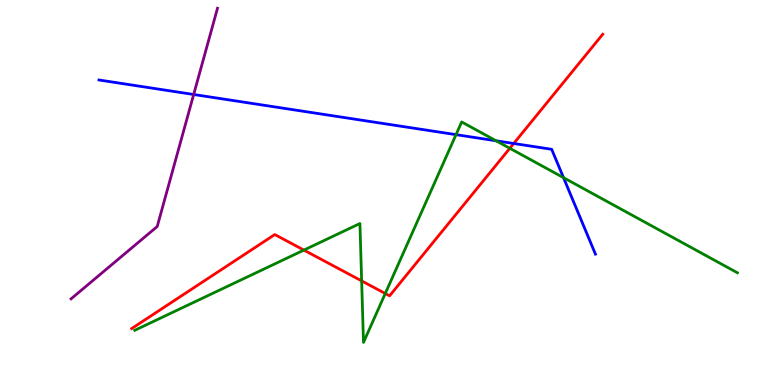[{'lines': ['blue', 'red'], 'intersections': [{'x': 6.63, 'y': 6.27}]}, {'lines': ['green', 'red'], 'intersections': [{'x': 3.92, 'y': 3.5}, {'x': 4.67, 'y': 2.7}, {'x': 4.97, 'y': 2.38}, {'x': 6.58, 'y': 6.15}]}, {'lines': ['purple', 'red'], 'intersections': []}, {'lines': ['blue', 'green'], 'intersections': [{'x': 5.88, 'y': 6.5}, {'x': 6.4, 'y': 6.34}, {'x': 7.27, 'y': 5.39}]}, {'lines': ['blue', 'purple'], 'intersections': [{'x': 2.5, 'y': 7.55}]}, {'lines': ['green', 'purple'], 'intersections': []}]